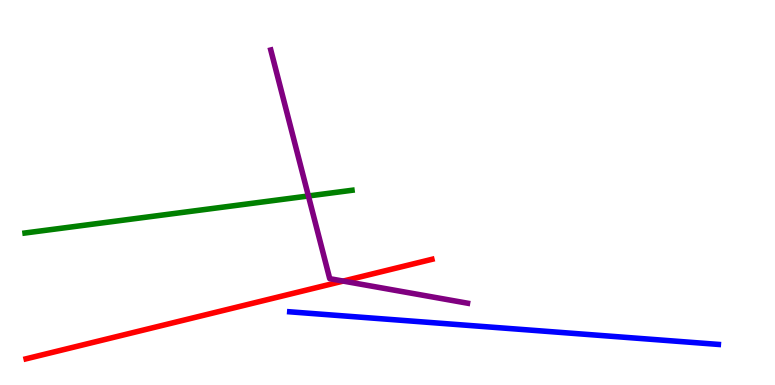[{'lines': ['blue', 'red'], 'intersections': []}, {'lines': ['green', 'red'], 'intersections': []}, {'lines': ['purple', 'red'], 'intersections': [{'x': 4.43, 'y': 2.7}]}, {'lines': ['blue', 'green'], 'intersections': []}, {'lines': ['blue', 'purple'], 'intersections': []}, {'lines': ['green', 'purple'], 'intersections': [{'x': 3.98, 'y': 4.91}]}]